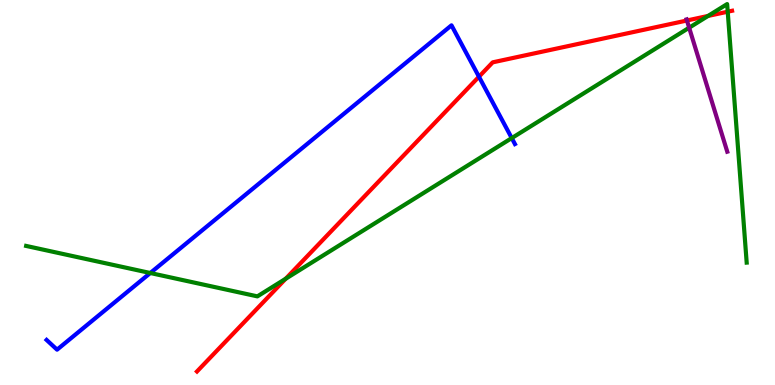[{'lines': ['blue', 'red'], 'intersections': [{'x': 6.18, 'y': 8.01}]}, {'lines': ['green', 'red'], 'intersections': [{'x': 3.69, 'y': 2.76}, {'x': 9.14, 'y': 9.59}, {'x': 9.39, 'y': 9.7}]}, {'lines': ['purple', 'red'], 'intersections': [{'x': 8.86, 'y': 9.47}]}, {'lines': ['blue', 'green'], 'intersections': [{'x': 1.94, 'y': 2.91}, {'x': 6.6, 'y': 6.41}]}, {'lines': ['blue', 'purple'], 'intersections': []}, {'lines': ['green', 'purple'], 'intersections': [{'x': 8.89, 'y': 9.28}]}]